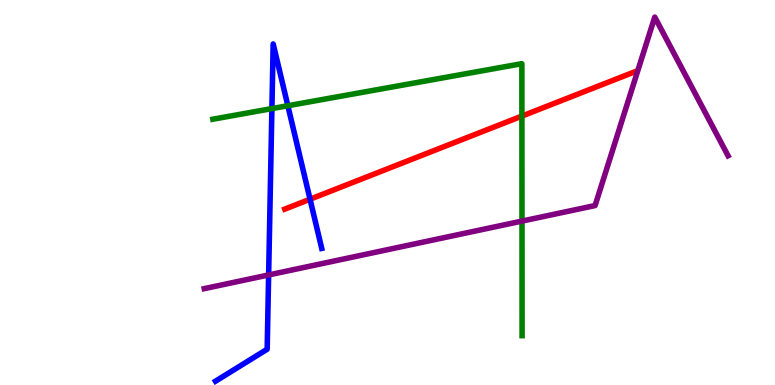[{'lines': ['blue', 'red'], 'intersections': [{'x': 4.0, 'y': 4.83}]}, {'lines': ['green', 'red'], 'intersections': [{'x': 6.73, 'y': 6.98}]}, {'lines': ['purple', 'red'], 'intersections': []}, {'lines': ['blue', 'green'], 'intersections': [{'x': 3.51, 'y': 7.18}, {'x': 3.71, 'y': 7.25}]}, {'lines': ['blue', 'purple'], 'intersections': [{'x': 3.47, 'y': 2.86}]}, {'lines': ['green', 'purple'], 'intersections': [{'x': 6.74, 'y': 4.26}]}]